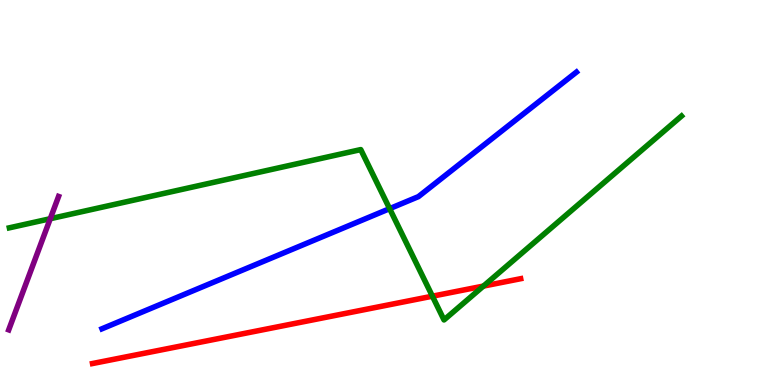[{'lines': ['blue', 'red'], 'intersections': []}, {'lines': ['green', 'red'], 'intersections': [{'x': 5.58, 'y': 2.31}, {'x': 6.24, 'y': 2.57}]}, {'lines': ['purple', 'red'], 'intersections': []}, {'lines': ['blue', 'green'], 'intersections': [{'x': 5.03, 'y': 4.58}]}, {'lines': ['blue', 'purple'], 'intersections': []}, {'lines': ['green', 'purple'], 'intersections': [{'x': 0.648, 'y': 4.32}]}]